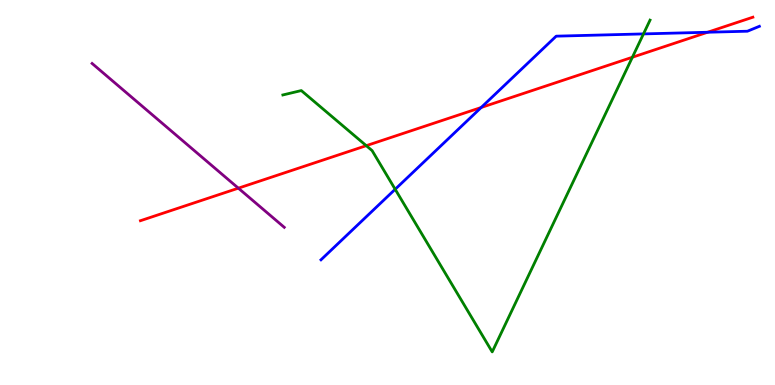[{'lines': ['blue', 'red'], 'intersections': [{'x': 6.21, 'y': 7.21}, {'x': 9.13, 'y': 9.16}]}, {'lines': ['green', 'red'], 'intersections': [{'x': 4.73, 'y': 6.22}, {'x': 8.16, 'y': 8.51}]}, {'lines': ['purple', 'red'], 'intersections': [{'x': 3.08, 'y': 5.11}]}, {'lines': ['blue', 'green'], 'intersections': [{'x': 5.1, 'y': 5.08}, {'x': 8.3, 'y': 9.12}]}, {'lines': ['blue', 'purple'], 'intersections': []}, {'lines': ['green', 'purple'], 'intersections': []}]